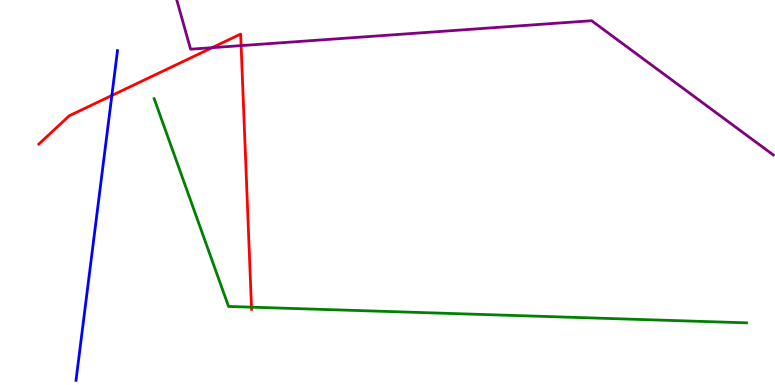[{'lines': ['blue', 'red'], 'intersections': [{'x': 1.44, 'y': 7.52}]}, {'lines': ['green', 'red'], 'intersections': [{'x': 3.24, 'y': 2.02}]}, {'lines': ['purple', 'red'], 'intersections': [{'x': 2.74, 'y': 8.76}, {'x': 3.11, 'y': 8.82}]}, {'lines': ['blue', 'green'], 'intersections': []}, {'lines': ['blue', 'purple'], 'intersections': []}, {'lines': ['green', 'purple'], 'intersections': []}]